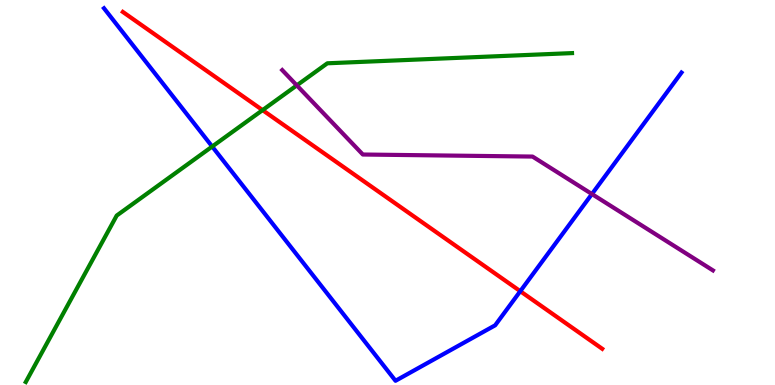[{'lines': ['blue', 'red'], 'intersections': [{'x': 6.71, 'y': 2.44}]}, {'lines': ['green', 'red'], 'intersections': [{'x': 3.39, 'y': 7.14}]}, {'lines': ['purple', 'red'], 'intersections': []}, {'lines': ['blue', 'green'], 'intersections': [{'x': 2.74, 'y': 6.19}]}, {'lines': ['blue', 'purple'], 'intersections': [{'x': 7.64, 'y': 4.96}]}, {'lines': ['green', 'purple'], 'intersections': [{'x': 3.83, 'y': 7.78}]}]